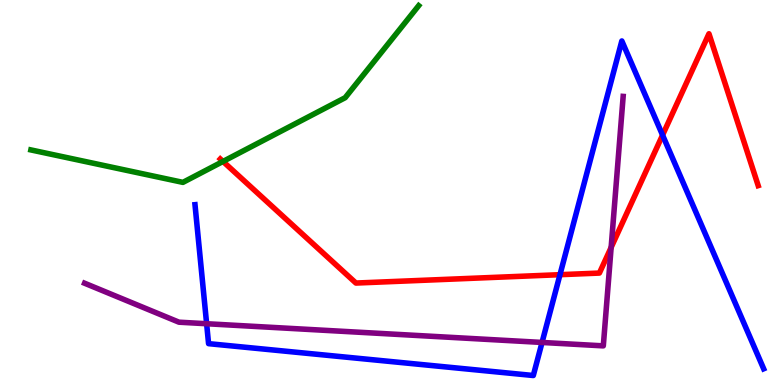[{'lines': ['blue', 'red'], 'intersections': [{'x': 7.23, 'y': 2.87}, {'x': 8.55, 'y': 6.49}]}, {'lines': ['green', 'red'], 'intersections': [{'x': 2.88, 'y': 5.81}]}, {'lines': ['purple', 'red'], 'intersections': [{'x': 7.89, 'y': 3.57}]}, {'lines': ['blue', 'green'], 'intersections': []}, {'lines': ['blue', 'purple'], 'intersections': [{'x': 2.67, 'y': 1.59}, {'x': 6.99, 'y': 1.11}]}, {'lines': ['green', 'purple'], 'intersections': []}]